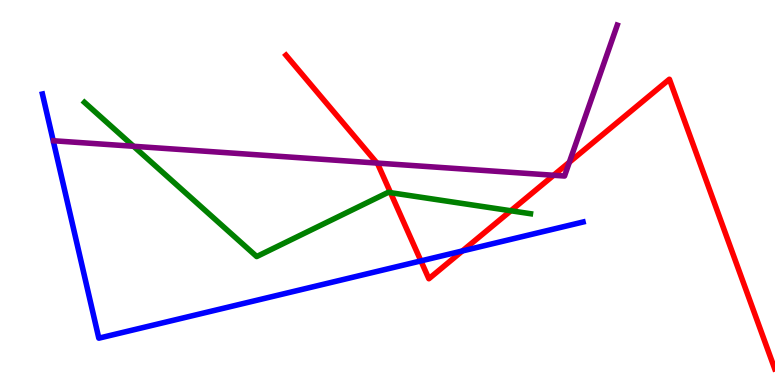[{'lines': ['blue', 'red'], 'intersections': [{'x': 5.43, 'y': 3.22}, {'x': 5.97, 'y': 3.48}]}, {'lines': ['green', 'red'], 'intersections': [{'x': 5.04, 'y': 5.0}, {'x': 6.59, 'y': 4.53}]}, {'lines': ['purple', 'red'], 'intersections': [{'x': 4.86, 'y': 5.76}, {'x': 7.14, 'y': 5.45}, {'x': 7.35, 'y': 5.79}]}, {'lines': ['blue', 'green'], 'intersections': []}, {'lines': ['blue', 'purple'], 'intersections': []}, {'lines': ['green', 'purple'], 'intersections': [{'x': 1.72, 'y': 6.2}]}]